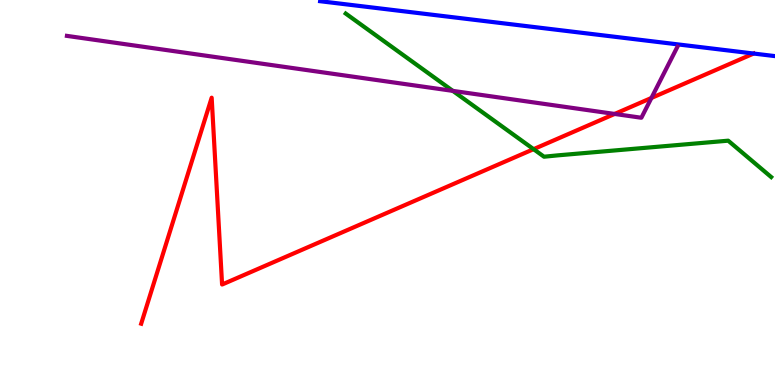[{'lines': ['blue', 'red'], 'intersections': [{'x': 9.72, 'y': 8.61}]}, {'lines': ['green', 'red'], 'intersections': [{'x': 6.88, 'y': 6.13}]}, {'lines': ['purple', 'red'], 'intersections': [{'x': 7.93, 'y': 7.04}, {'x': 8.41, 'y': 7.46}]}, {'lines': ['blue', 'green'], 'intersections': []}, {'lines': ['blue', 'purple'], 'intersections': []}, {'lines': ['green', 'purple'], 'intersections': [{'x': 5.84, 'y': 7.64}]}]